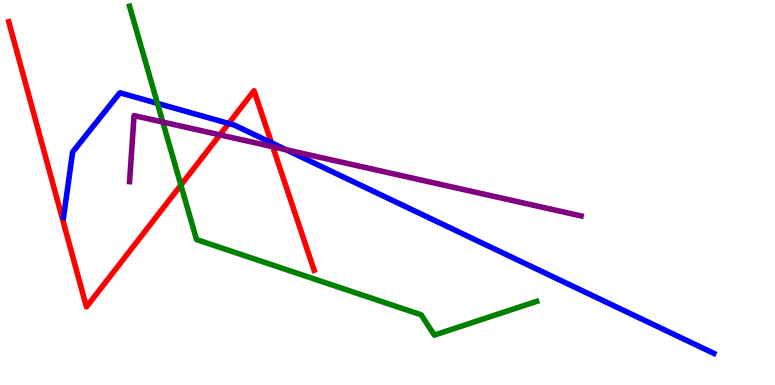[{'lines': ['blue', 'red'], 'intersections': [{'x': 2.95, 'y': 6.79}, {'x': 3.5, 'y': 6.29}]}, {'lines': ['green', 'red'], 'intersections': [{'x': 2.33, 'y': 5.19}]}, {'lines': ['purple', 'red'], 'intersections': [{'x': 2.84, 'y': 6.5}, {'x': 3.52, 'y': 6.19}]}, {'lines': ['blue', 'green'], 'intersections': [{'x': 2.03, 'y': 7.32}]}, {'lines': ['blue', 'purple'], 'intersections': [{'x': 3.69, 'y': 6.11}]}, {'lines': ['green', 'purple'], 'intersections': [{'x': 2.1, 'y': 6.83}]}]